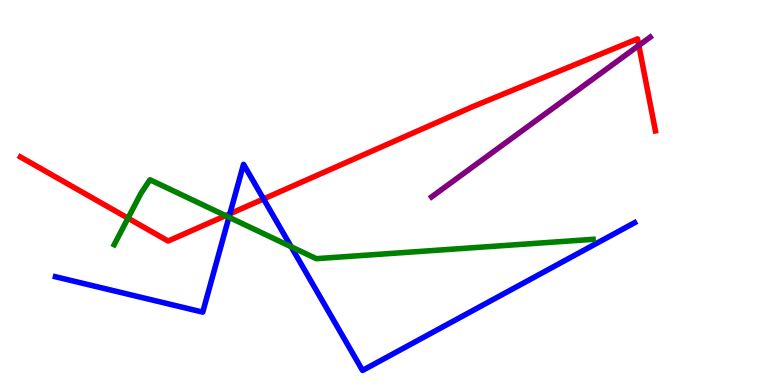[{'lines': ['blue', 'red'], 'intersections': [{'x': 2.97, 'y': 4.45}, {'x': 3.4, 'y': 4.83}]}, {'lines': ['green', 'red'], 'intersections': [{'x': 1.65, 'y': 4.33}, {'x': 2.91, 'y': 4.4}]}, {'lines': ['purple', 'red'], 'intersections': [{'x': 8.24, 'y': 8.82}]}, {'lines': ['blue', 'green'], 'intersections': [{'x': 2.95, 'y': 4.36}, {'x': 3.76, 'y': 3.59}]}, {'lines': ['blue', 'purple'], 'intersections': []}, {'lines': ['green', 'purple'], 'intersections': []}]